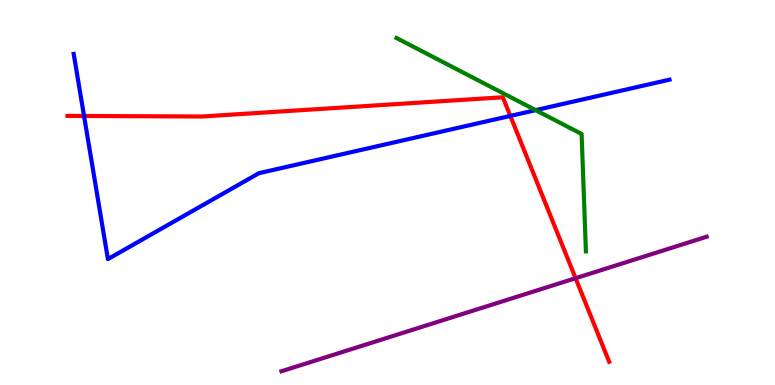[{'lines': ['blue', 'red'], 'intersections': [{'x': 1.08, 'y': 6.99}, {'x': 6.59, 'y': 6.99}]}, {'lines': ['green', 'red'], 'intersections': []}, {'lines': ['purple', 'red'], 'intersections': [{'x': 7.43, 'y': 2.77}]}, {'lines': ['blue', 'green'], 'intersections': [{'x': 6.91, 'y': 7.14}]}, {'lines': ['blue', 'purple'], 'intersections': []}, {'lines': ['green', 'purple'], 'intersections': []}]